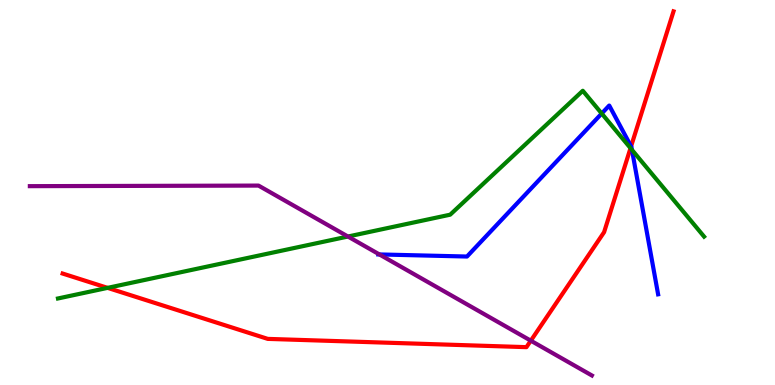[{'lines': ['blue', 'red'], 'intersections': [{'x': 8.14, 'y': 6.2}]}, {'lines': ['green', 'red'], 'intersections': [{'x': 1.39, 'y': 2.52}, {'x': 8.14, 'y': 6.15}]}, {'lines': ['purple', 'red'], 'intersections': [{'x': 6.85, 'y': 1.15}]}, {'lines': ['blue', 'green'], 'intersections': [{'x': 7.76, 'y': 7.05}, {'x': 8.15, 'y': 6.11}]}, {'lines': ['blue', 'purple'], 'intersections': [{'x': 4.9, 'y': 3.39}]}, {'lines': ['green', 'purple'], 'intersections': [{'x': 4.49, 'y': 3.86}]}]